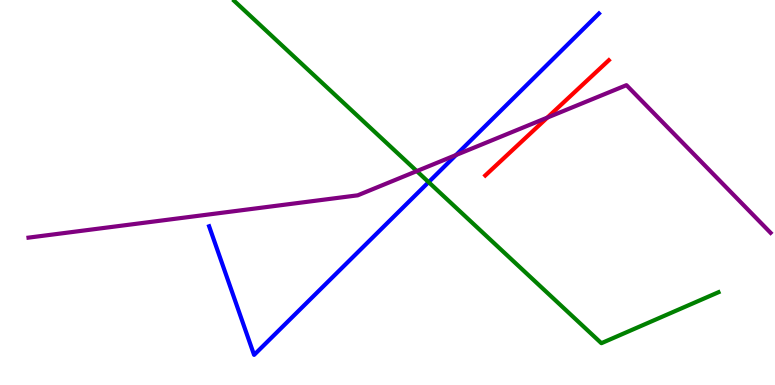[{'lines': ['blue', 'red'], 'intersections': []}, {'lines': ['green', 'red'], 'intersections': []}, {'lines': ['purple', 'red'], 'intersections': [{'x': 7.06, 'y': 6.95}]}, {'lines': ['blue', 'green'], 'intersections': [{'x': 5.53, 'y': 5.27}]}, {'lines': ['blue', 'purple'], 'intersections': [{'x': 5.88, 'y': 5.97}]}, {'lines': ['green', 'purple'], 'intersections': [{'x': 5.38, 'y': 5.56}]}]